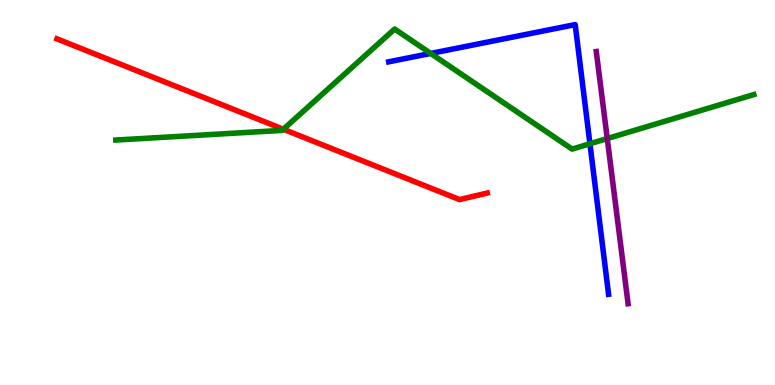[{'lines': ['blue', 'red'], 'intersections': []}, {'lines': ['green', 'red'], 'intersections': [{'x': 3.66, 'y': 6.64}]}, {'lines': ['purple', 'red'], 'intersections': []}, {'lines': ['blue', 'green'], 'intersections': [{'x': 5.56, 'y': 8.61}, {'x': 7.61, 'y': 6.27}]}, {'lines': ['blue', 'purple'], 'intersections': []}, {'lines': ['green', 'purple'], 'intersections': [{'x': 7.84, 'y': 6.4}]}]